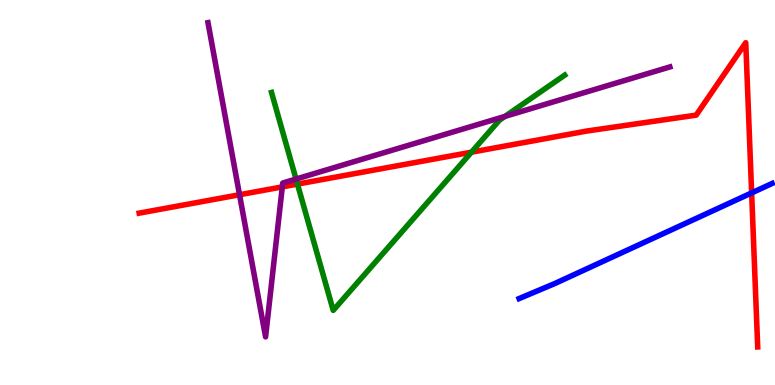[{'lines': ['blue', 'red'], 'intersections': [{'x': 9.7, 'y': 4.99}]}, {'lines': ['green', 'red'], 'intersections': [{'x': 3.84, 'y': 5.22}, {'x': 6.08, 'y': 6.05}]}, {'lines': ['purple', 'red'], 'intersections': [{'x': 3.09, 'y': 4.94}, {'x': 3.64, 'y': 5.15}]}, {'lines': ['blue', 'green'], 'intersections': []}, {'lines': ['blue', 'purple'], 'intersections': []}, {'lines': ['green', 'purple'], 'intersections': [{'x': 3.82, 'y': 5.35}, {'x': 6.52, 'y': 6.98}]}]